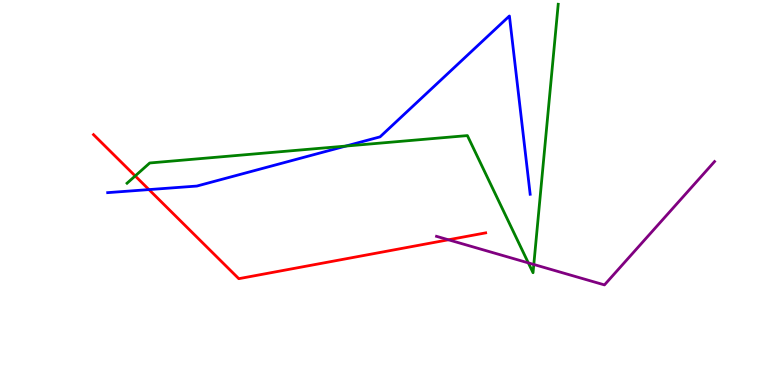[{'lines': ['blue', 'red'], 'intersections': [{'x': 1.92, 'y': 5.08}]}, {'lines': ['green', 'red'], 'intersections': [{'x': 1.74, 'y': 5.43}]}, {'lines': ['purple', 'red'], 'intersections': [{'x': 5.79, 'y': 3.77}]}, {'lines': ['blue', 'green'], 'intersections': [{'x': 4.46, 'y': 6.21}]}, {'lines': ['blue', 'purple'], 'intersections': []}, {'lines': ['green', 'purple'], 'intersections': [{'x': 6.82, 'y': 3.17}, {'x': 6.89, 'y': 3.13}]}]